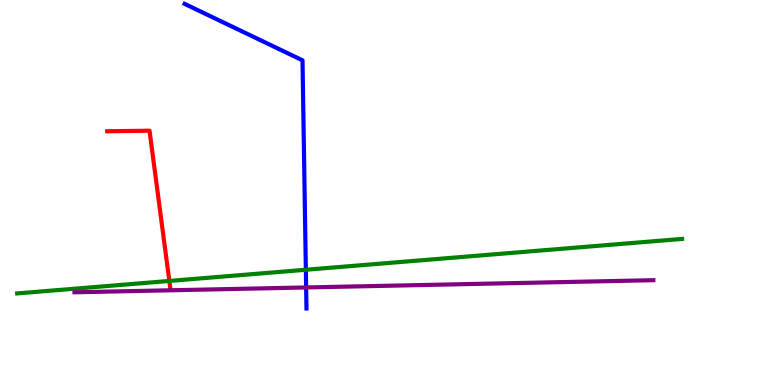[{'lines': ['blue', 'red'], 'intersections': []}, {'lines': ['green', 'red'], 'intersections': [{'x': 2.19, 'y': 2.7}]}, {'lines': ['purple', 'red'], 'intersections': []}, {'lines': ['blue', 'green'], 'intersections': [{'x': 3.95, 'y': 2.99}]}, {'lines': ['blue', 'purple'], 'intersections': [{'x': 3.95, 'y': 2.53}]}, {'lines': ['green', 'purple'], 'intersections': []}]